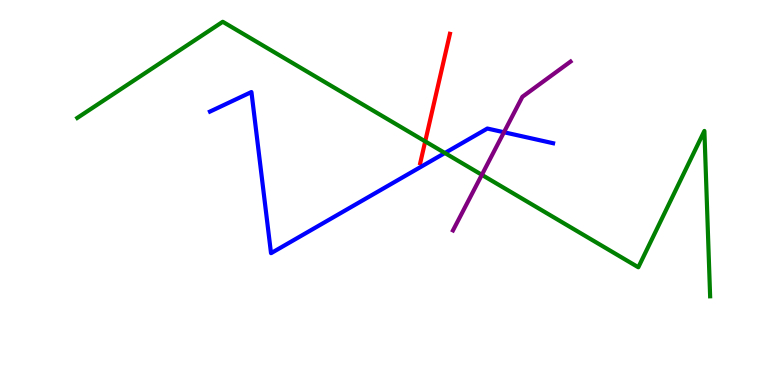[{'lines': ['blue', 'red'], 'intersections': []}, {'lines': ['green', 'red'], 'intersections': [{'x': 5.49, 'y': 6.33}]}, {'lines': ['purple', 'red'], 'intersections': []}, {'lines': ['blue', 'green'], 'intersections': [{'x': 5.74, 'y': 6.03}]}, {'lines': ['blue', 'purple'], 'intersections': [{'x': 6.5, 'y': 6.57}]}, {'lines': ['green', 'purple'], 'intersections': [{'x': 6.22, 'y': 5.46}]}]